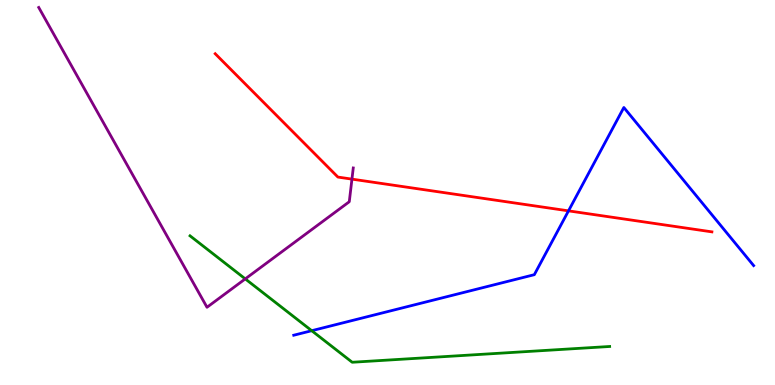[{'lines': ['blue', 'red'], 'intersections': [{'x': 7.34, 'y': 4.52}]}, {'lines': ['green', 'red'], 'intersections': []}, {'lines': ['purple', 'red'], 'intersections': [{'x': 4.54, 'y': 5.35}]}, {'lines': ['blue', 'green'], 'intersections': [{'x': 4.02, 'y': 1.41}]}, {'lines': ['blue', 'purple'], 'intersections': []}, {'lines': ['green', 'purple'], 'intersections': [{'x': 3.16, 'y': 2.76}]}]